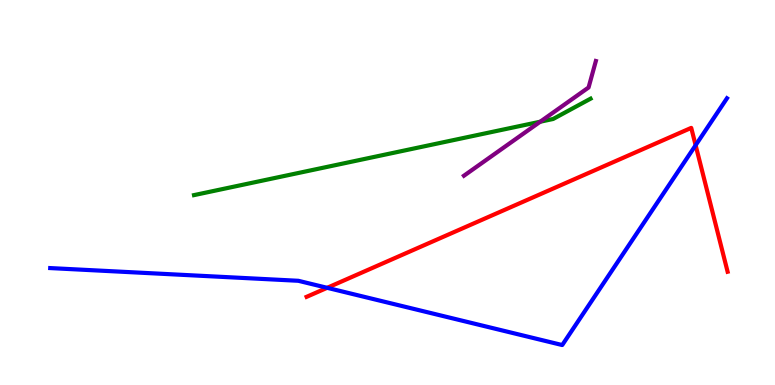[{'lines': ['blue', 'red'], 'intersections': [{'x': 4.22, 'y': 2.52}, {'x': 8.98, 'y': 6.23}]}, {'lines': ['green', 'red'], 'intersections': []}, {'lines': ['purple', 'red'], 'intersections': []}, {'lines': ['blue', 'green'], 'intersections': []}, {'lines': ['blue', 'purple'], 'intersections': []}, {'lines': ['green', 'purple'], 'intersections': [{'x': 6.97, 'y': 6.84}]}]